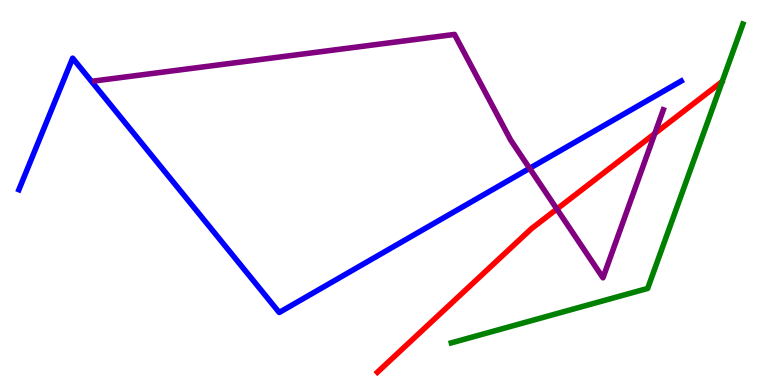[{'lines': ['blue', 'red'], 'intersections': []}, {'lines': ['green', 'red'], 'intersections': []}, {'lines': ['purple', 'red'], 'intersections': [{'x': 7.19, 'y': 4.57}, {'x': 8.45, 'y': 6.53}]}, {'lines': ['blue', 'green'], 'intersections': []}, {'lines': ['blue', 'purple'], 'intersections': [{'x': 6.83, 'y': 5.63}]}, {'lines': ['green', 'purple'], 'intersections': []}]